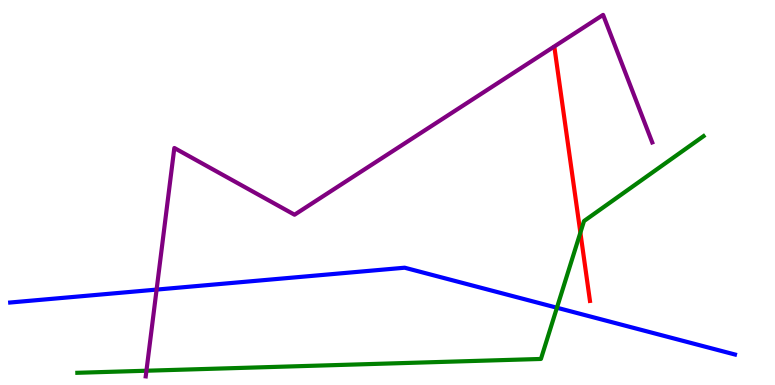[{'lines': ['blue', 'red'], 'intersections': []}, {'lines': ['green', 'red'], 'intersections': [{'x': 7.49, 'y': 3.96}]}, {'lines': ['purple', 'red'], 'intersections': []}, {'lines': ['blue', 'green'], 'intersections': [{'x': 7.19, 'y': 2.01}]}, {'lines': ['blue', 'purple'], 'intersections': [{'x': 2.02, 'y': 2.48}]}, {'lines': ['green', 'purple'], 'intersections': [{'x': 1.89, 'y': 0.371}]}]